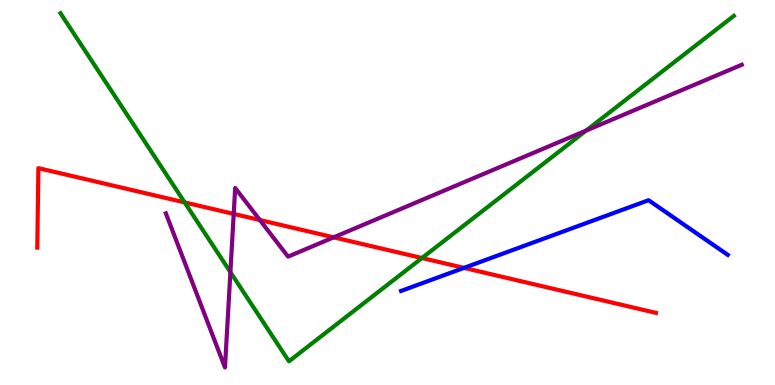[{'lines': ['blue', 'red'], 'intersections': [{'x': 5.99, 'y': 3.04}]}, {'lines': ['green', 'red'], 'intersections': [{'x': 2.38, 'y': 4.74}, {'x': 5.44, 'y': 3.3}]}, {'lines': ['purple', 'red'], 'intersections': [{'x': 3.02, 'y': 4.44}, {'x': 3.35, 'y': 4.28}, {'x': 4.31, 'y': 3.84}]}, {'lines': ['blue', 'green'], 'intersections': []}, {'lines': ['blue', 'purple'], 'intersections': []}, {'lines': ['green', 'purple'], 'intersections': [{'x': 2.97, 'y': 2.93}, {'x': 7.56, 'y': 6.61}]}]